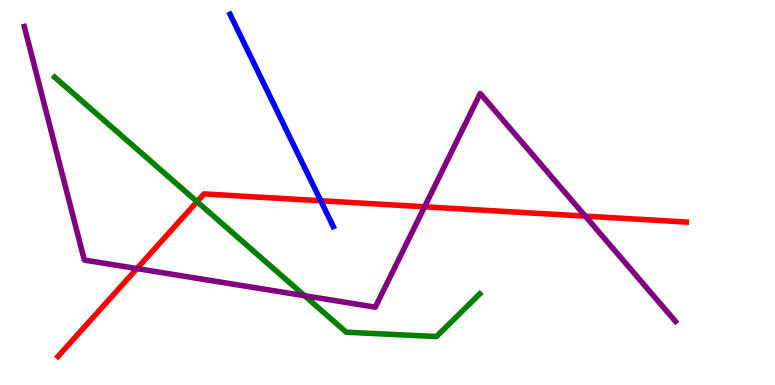[{'lines': ['blue', 'red'], 'intersections': [{'x': 4.14, 'y': 4.79}]}, {'lines': ['green', 'red'], 'intersections': [{'x': 2.54, 'y': 4.76}]}, {'lines': ['purple', 'red'], 'intersections': [{'x': 1.77, 'y': 3.02}, {'x': 5.48, 'y': 4.63}, {'x': 7.55, 'y': 4.39}]}, {'lines': ['blue', 'green'], 'intersections': []}, {'lines': ['blue', 'purple'], 'intersections': []}, {'lines': ['green', 'purple'], 'intersections': [{'x': 3.93, 'y': 2.32}]}]